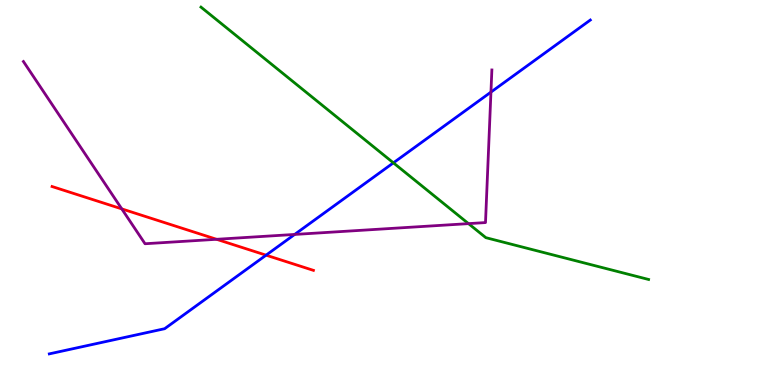[{'lines': ['blue', 'red'], 'intersections': [{'x': 3.43, 'y': 3.37}]}, {'lines': ['green', 'red'], 'intersections': []}, {'lines': ['purple', 'red'], 'intersections': [{'x': 1.57, 'y': 4.57}, {'x': 2.79, 'y': 3.78}]}, {'lines': ['blue', 'green'], 'intersections': [{'x': 5.08, 'y': 5.77}]}, {'lines': ['blue', 'purple'], 'intersections': [{'x': 3.8, 'y': 3.91}, {'x': 6.33, 'y': 7.61}]}, {'lines': ['green', 'purple'], 'intersections': [{'x': 6.05, 'y': 4.19}]}]